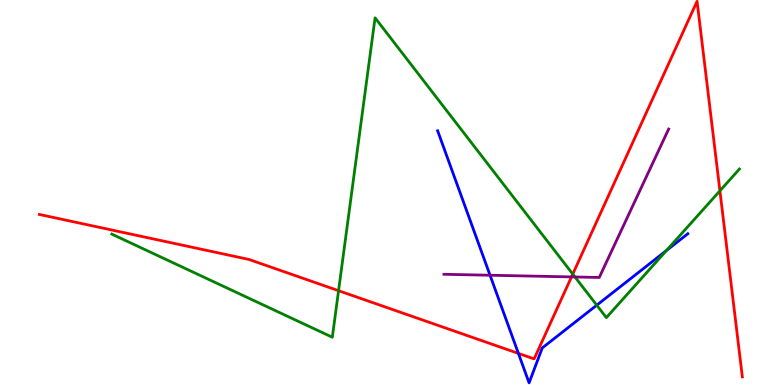[{'lines': ['blue', 'red'], 'intersections': [{'x': 6.69, 'y': 0.82}]}, {'lines': ['green', 'red'], 'intersections': [{'x': 4.37, 'y': 2.45}, {'x': 7.39, 'y': 2.88}, {'x': 9.29, 'y': 5.04}]}, {'lines': ['purple', 'red'], 'intersections': [{'x': 7.37, 'y': 2.81}]}, {'lines': ['blue', 'green'], 'intersections': [{'x': 7.7, 'y': 2.07}, {'x': 8.6, 'y': 3.49}]}, {'lines': ['blue', 'purple'], 'intersections': [{'x': 6.32, 'y': 2.85}]}, {'lines': ['green', 'purple'], 'intersections': [{'x': 7.42, 'y': 2.81}]}]